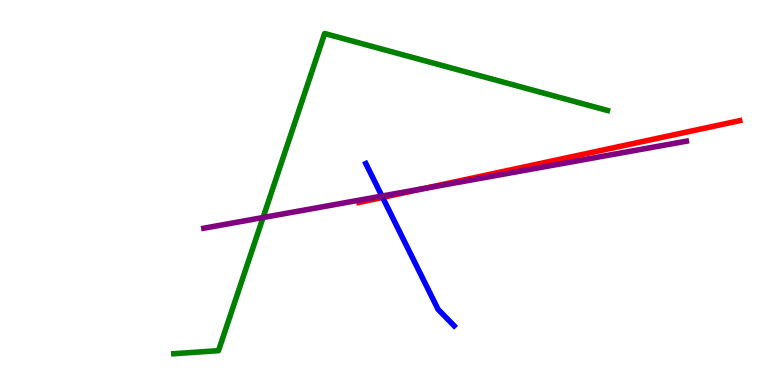[{'lines': ['blue', 'red'], 'intersections': [{'x': 4.94, 'y': 4.87}]}, {'lines': ['green', 'red'], 'intersections': []}, {'lines': ['purple', 'red'], 'intersections': [{'x': 5.47, 'y': 5.11}]}, {'lines': ['blue', 'green'], 'intersections': []}, {'lines': ['blue', 'purple'], 'intersections': [{'x': 4.93, 'y': 4.91}]}, {'lines': ['green', 'purple'], 'intersections': [{'x': 3.39, 'y': 4.35}]}]